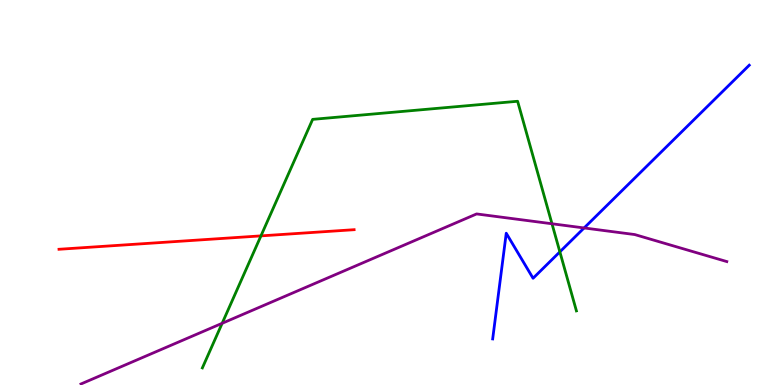[{'lines': ['blue', 'red'], 'intersections': []}, {'lines': ['green', 'red'], 'intersections': [{'x': 3.37, 'y': 3.87}]}, {'lines': ['purple', 'red'], 'intersections': []}, {'lines': ['blue', 'green'], 'intersections': [{'x': 7.22, 'y': 3.46}]}, {'lines': ['blue', 'purple'], 'intersections': [{'x': 7.54, 'y': 4.08}]}, {'lines': ['green', 'purple'], 'intersections': [{'x': 2.87, 'y': 1.6}, {'x': 7.12, 'y': 4.19}]}]